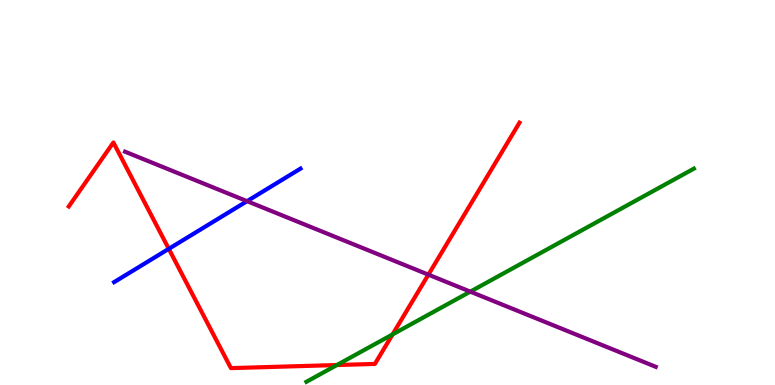[{'lines': ['blue', 'red'], 'intersections': [{'x': 2.18, 'y': 3.54}]}, {'lines': ['green', 'red'], 'intersections': [{'x': 4.35, 'y': 0.519}, {'x': 5.07, 'y': 1.31}]}, {'lines': ['purple', 'red'], 'intersections': [{'x': 5.53, 'y': 2.87}]}, {'lines': ['blue', 'green'], 'intersections': []}, {'lines': ['blue', 'purple'], 'intersections': [{'x': 3.19, 'y': 4.78}]}, {'lines': ['green', 'purple'], 'intersections': [{'x': 6.07, 'y': 2.42}]}]